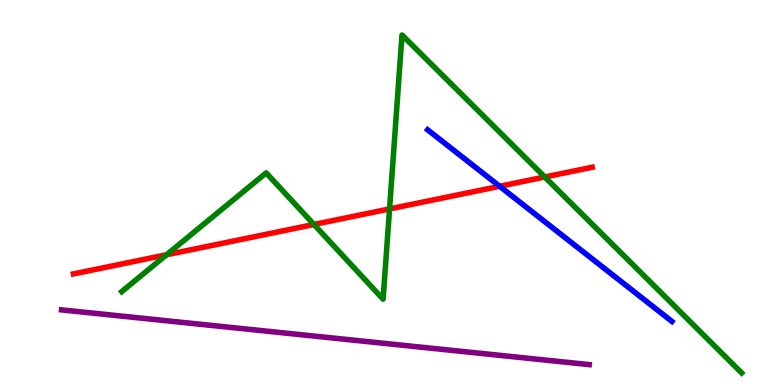[{'lines': ['blue', 'red'], 'intersections': [{'x': 6.45, 'y': 5.16}]}, {'lines': ['green', 'red'], 'intersections': [{'x': 2.15, 'y': 3.38}, {'x': 4.05, 'y': 4.17}, {'x': 5.03, 'y': 4.57}, {'x': 7.03, 'y': 5.4}]}, {'lines': ['purple', 'red'], 'intersections': []}, {'lines': ['blue', 'green'], 'intersections': []}, {'lines': ['blue', 'purple'], 'intersections': []}, {'lines': ['green', 'purple'], 'intersections': []}]